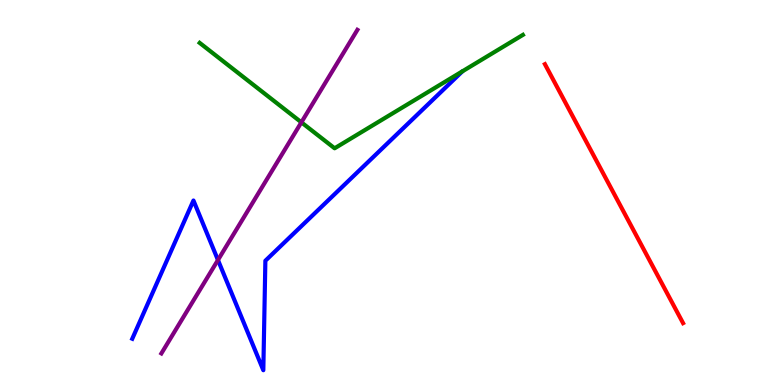[{'lines': ['blue', 'red'], 'intersections': []}, {'lines': ['green', 'red'], 'intersections': []}, {'lines': ['purple', 'red'], 'intersections': []}, {'lines': ['blue', 'green'], 'intersections': []}, {'lines': ['blue', 'purple'], 'intersections': [{'x': 2.81, 'y': 3.25}]}, {'lines': ['green', 'purple'], 'intersections': [{'x': 3.89, 'y': 6.82}]}]